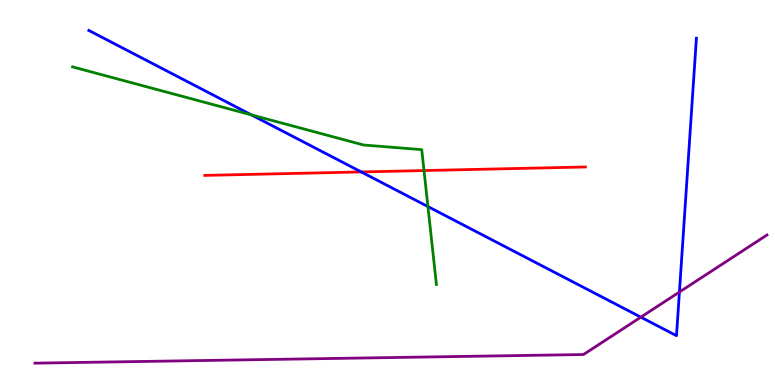[{'lines': ['blue', 'red'], 'intersections': [{'x': 4.66, 'y': 5.53}]}, {'lines': ['green', 'red'], 'intersections': [{'x': 5.47, 'y': 5.57}]}, {'lines': ['purple', 'red'], 'intersections': []}, {'lines': ['blue', 'green'], 'intersections': [{'x': 3.24, 'y': 7.02}, {'x': 5.52, 'y': 4.63}]}, {'lines': ['blue', 'purple'], 'intersections': [{'x': 8.27, 'y': 1.76}, {'x': 8.77, 'y': 2.41}]}, {'lines': ['green', 'purple'], 'intersections': []}]